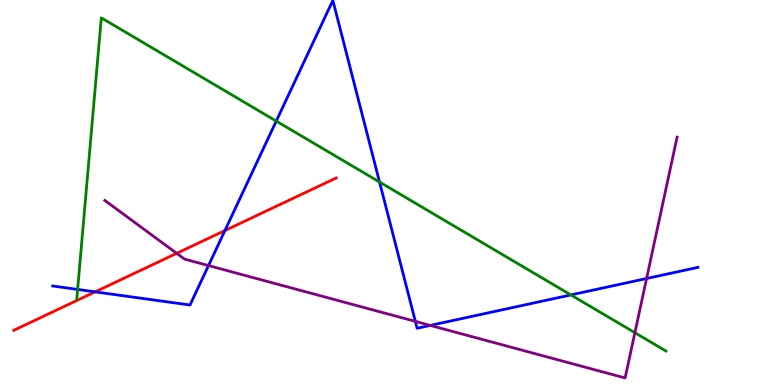[{'lines': ['blue', 'red'], 'intersections': [{'x': 1.23, 'y': 2.42}, {'x': 2.9, 'y': 4.01}]}, {'lines': ['green', 'red'], 'intersections': []}, {'lines': ['purple', 'red'], 'intersections': [{'x': 2.28, 'y': 3.42}]}, {'lines': ['blue', 'green'], 'intersections': [{'x': 1.0, 'y': 2.48}, {'x': 3.56, 'y': 6.85}, {'x': 4.9, 'y': 5.27}, {'x': 7.37, 'y': 2.34}]}, {'lines': ['blue', 'purple'], 'intersections': [{'x': 2.69, 'y': 3.1}, {'x': 5.36, 'y': 1.65}, {'x': 5.55, 'y': 1.55}, {'x': 8.34, 'y': 2.77}]}, {'lines': ['green', 'purple'], 'intersections': [{'x': 8.19, 'y': 1.36}]}]